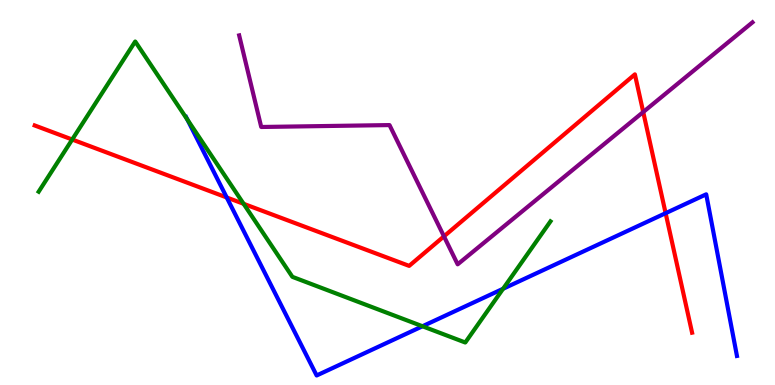[{'lines': ['blue', 'red'], 'intersections': [{'x': 2.93, 'y': 4.87}, {'x': 8.59, 'y': 4.46}]}, {'lines': ['green', 'red'], 'intersections': [{'x': 0.932, 'y': 6.38}, {'x': 3.14, 'y': 4.71}]}, {'lines': ['purple', 'red'], 'intersections': [{'x': 5.73, 'y': 3.86}, {'x': 8.3, 'y': 7.09}]}, {'lines': ['blue', 'green'], 'intersections': [{'x': 2.42, 'y': 6.89}, {'x': 5.45, 'y': 1.53}, {'x': 6.49, 'y': 2.5}]}, {'lines': ['blue', 'purple'], 'intersections': []}, {'lines': ['green', 'purple'], 'intersections': []}]